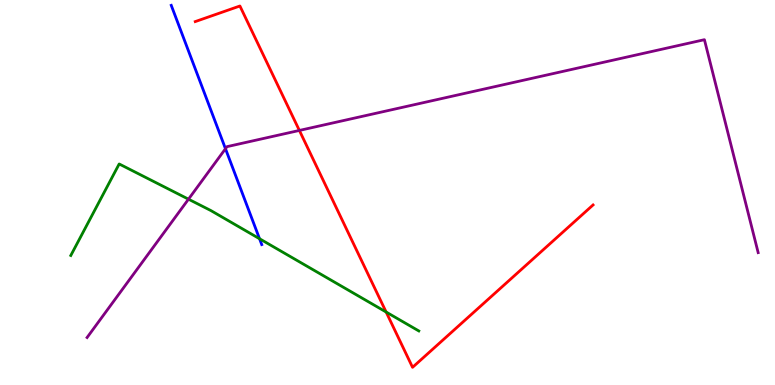[{'lines': ['blue', 'red'], 'intersections': []}, {'lines': ['green', 'red'], 'intersections': [{'x': 4.98, 'y': 1.9}]}, {'lines': ['purple', 'red'], 'intersections': [{'x': 3.86, 'y': 6.61}]}, {'lines': ['blue', 'green'], 'intersections': [{'x': 3.35, 'y': 3.8}]}, {'lines': ['blue', 'purple'], 'intersections': [{'x': 2.91, 'y': 6.14}]}, {'lines': ['green', 'purple'], 'intersections': [{'x': 2.43, 'y': 4.83}]}]